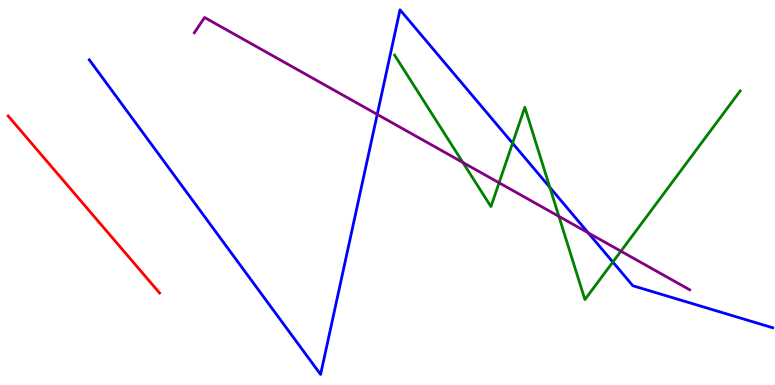[{'lines': ['blue', 'red'], 'intersections': []}, {'lines': ['green', 'red'], 'intersections': []}, {'lines': ['purple', 'red'], 'intersections': []}, {'lines': ['blue', 'green'], 'intersections': [{'x': 6.61, 'y': 6.28}, {'x': 7.09, 'y': 5.13}, {'x': 7.91, 'y': 3.19}]}, {'lines': ['blue', 'purple'], 'intersections': [{'x': 4.87, 'y': 7.03}, {'x': 7.59, 'y': 3.95}]}, {'lines': ['green', 'purple'], 'intersections': [{'x': 5.97, 'y': 5.78}, {'x': 6.44, 'y': 5.25}, {'x': 7.21, 'y': 4.38}, {'x': 8.01, 'y': 3.48}]}]